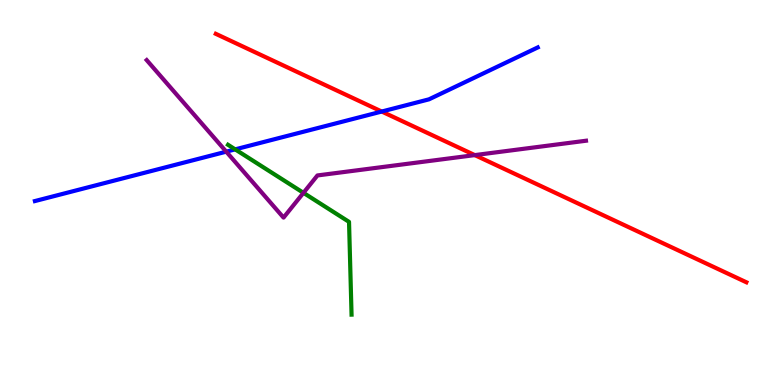[{'lines': ['blue', 'red'], 'intersections': [{'x': 4.93, 'y': 7.1}]}, {'lines': ['green', 'red'], 'intersections': []}, {'lines': ['purple', 'red'], 'intersections': [{'x': 6.13, 'y': 5.97}]}, {'lines': ['blue', 'green'], 'intersections': [{'x': 3.03, 'y': 6.12}]}, {'lines': ['blue', 'purple'], 'intersections': [{'x': 2.92, 'y': 6.06}]}, {'lines': ['green', 'purple'], 'intersections': [{'x': 3.92, 'y': 4.99}]}]